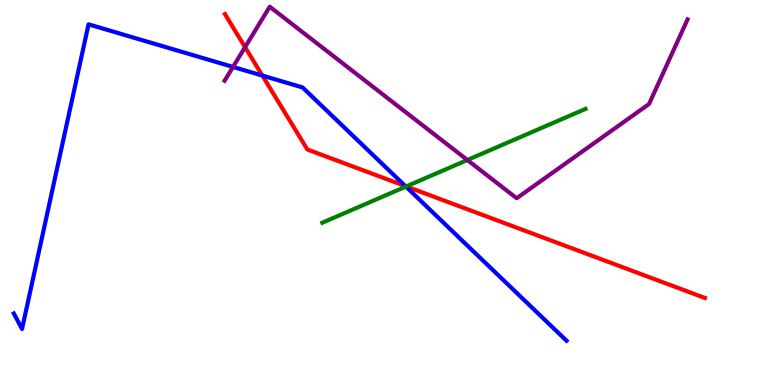[{'lines': ['blue', 'red'], 'intersections': [{'x': 3.39, 'y': 8.04}, {'x': 5.23, 'y': 5.17}]}, {'lines': ['green', 'red'], 'intersections': [{'x': 5.24, 'y': 5.16}]}, {'lines': ['purple', 'red'], 'intersections': [{'x': 3.16, 'y': 8.77}]}, {'lines': ['blue', 'green'], 'intersections': [{'x': 5.24, 'y': 5.15}]}, {'lines': ['blue', 'purple'], 'intersections': [{'x': 3.01, 'y': 8.26}]}, {'lines': ['green', 'purple'], 'intersections': [{'x': 6.03, 'y': 5.84}]}]